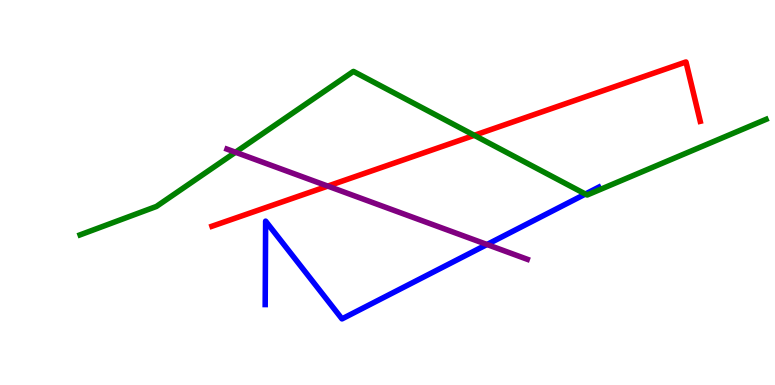[{'lines': ['blue', 'red'], 'intersections': []}, {'lines': ['green', 'red'], 'intersections': [{'x': 6.12, 'y': 6.49}]}, {'lines': ['purple', 'red'], 'intersections': [{'x': 4.23, 'y': 5.17}]}, {'lines': ['blue', 'green'], 'intersections': [{'x': 7.55, 'y': 4.96}]}, {'lines': ['blue', 'purple'], 'intersections': [{'x': 6.28, 'y': 3.65}]}, {'lines': ['green', 'purple'], 'intersections': [{'x': 3.04, 'y': 6.05}]}]